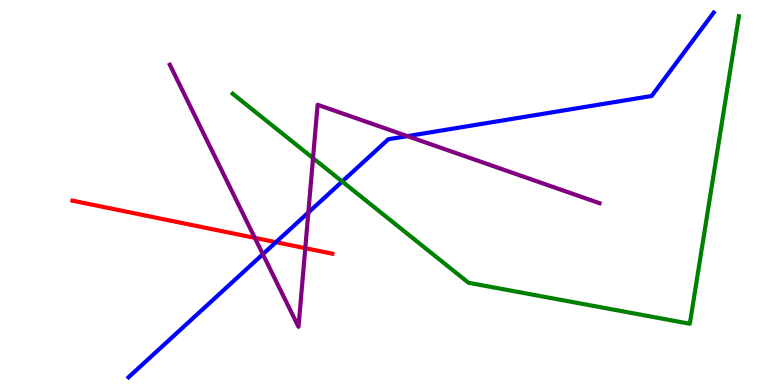[{'lines': ['blue', 'red'], 'intersections': [{'x': 3.56, 'y': 3.71}]}, {'lines': ['green', 'red'], 'intersections': []}, {'lines': ['purple', 'red'], 'intersections': [{'x': 3.29, 'y': 3.82}, {'x': 3.94, 'y': 3.55}]}, {'lines': ['blue', 'green'], 'intersections': [{'x': 4.42, 'y': 5.29}]}, {'lines': ['blue', 'purple'], 'intersections': [{'x': 3.39, 'y': 3.4}, {'x': 3.98, 'y': 4.48}, {'x': 5.26, 'y': 6.46}]}, {'lines': ['green', 'purple'], 'intersections': [{'x': 4.04, 'y': 5.89}]}]